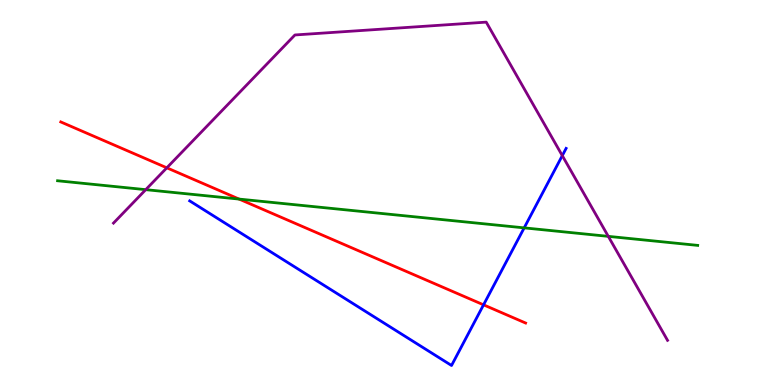[{'lines': ['blue', 'red'], 'intersections': [{'x': 6.24, 'y': 2.08}]}, {'lines': ['green', 'red'], 'intersections': [{'x': 3.09, 'y': 4.83}]}, {'lines': ['purple', 'red'], 'intersections': [{'x': 2.15, 'y': 5.64}]}, {'lines': ['blue', 'green'], 'intersections': [{'x': 6.76, 'y': 4.08}]}, {'lines': ['blue', 'purple'], 'intersections': [{'x': 7.26, 'y': 5.96}]}, {'lines': ['green', 'purple'], 'intersections': [{'x': 1.88, 'y': 5.07}, {'x': 7.85, 'y': 3.86}]}]